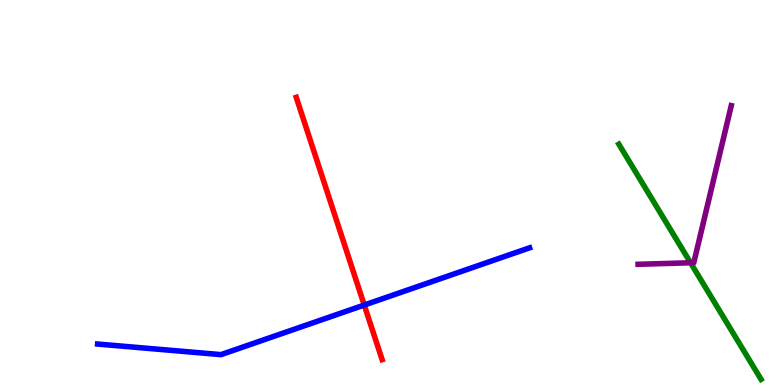[{'lines': ['blue', 'red'], 'intersections': [{'x': 4.7, 'y': 2.08}]}, {'lines': ['green', 'red'], 'intersections': []}, {'lines': ['purple', 'red'], 'intersections': []}, {'lines': ['blue', 'green'], 'intersections': []}, {'lines': ['blue', 'purple'], 'intersections': []}, {'lines': ['green', 'purple'], 'intersections': [{'x': 8.91, 'y': 3.18}]}]